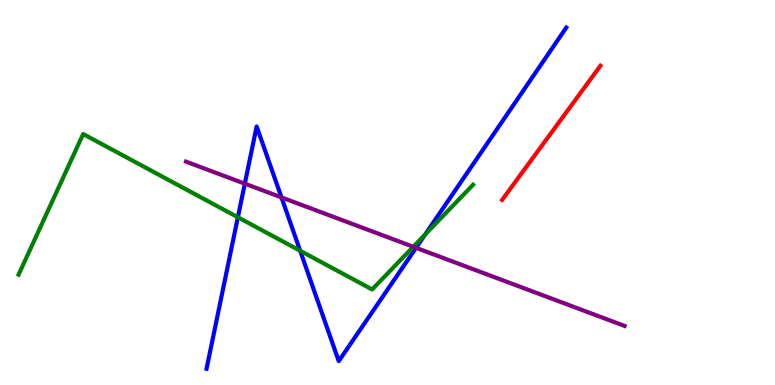[{'lines': ['blue', 'red'], 'intersections': []}, {'lines': ['green', 'red'], 'intersections': []}, {'lines': ['purple', 'red'], 'intersections': []}, {'lines': ['blue', 'green'], 'intersections': [{'x': 3.07, 'y': 4.36}, {'x': 3.87, 'y': 3.49}, {'x': 5.49, 'y': 3.91}]}, {'lines': ['blue', 'purple'], 'intersections': [{'x': 3.16, 'y': 5.23}, {'x': 3.63, 'y': 4.87}, {'x': 5.37, 'y': 3.56}]}, {'lines': ['green', 'purple'], 'intersections': [{'x': 5.33, 'y': 3.59}]}]